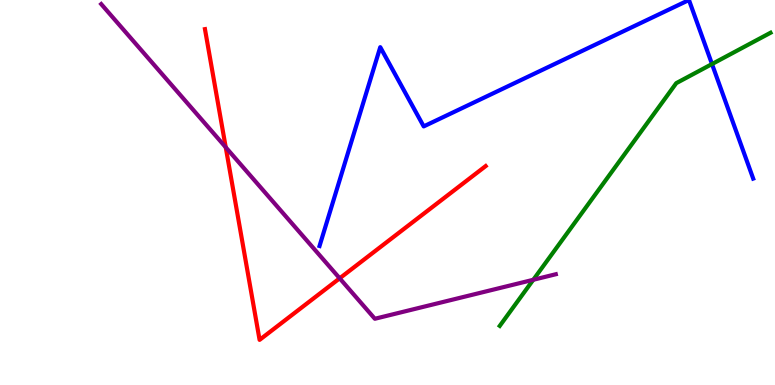[{'lines': ['blue', 'red'], 'intersections': []}, {'lines': ['green', 'red'], 'intersections': []}, {'lines': ['purple', 'red'], 'intersections': [{'x': 2.91, 'y': 6.17}, {'x': 4.38, 'y': 2.77}]}, {'lines': ['blue', 'green'], 'intersections': [{'x': 9.19, 'y': 8.34}]}, {'lines': ['blue', 'purple'], 'intersections': []}, {'lines': ['green', 'purple'], 'intersections': [{'x': 6.88, 'y': 2.73}]}]